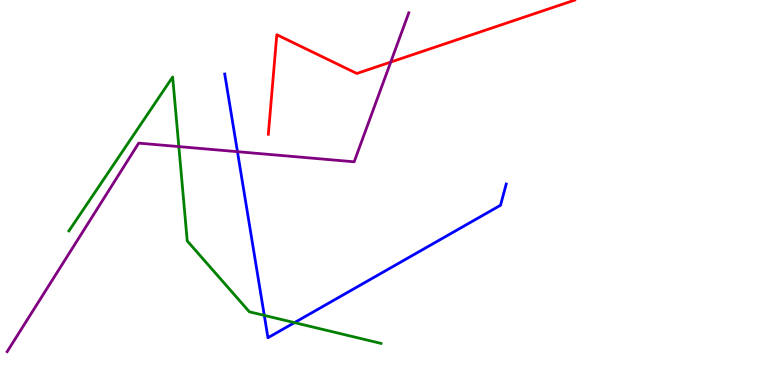[{'lines': ['blue', 'red'], 'intersections': []}, {'lines': ['green', 'red'], 'intersections': []}, {'lines': ['purple', 'red'], 'intersections': [{'x': 5.04, 'y': 8.39}]}, {'lines': ['blue', 'green'], 'intersections': [{'x': 3.41, 'y': 1.81}, {'x': 3.8, 'y': 1.62}]}, {'lines': ['blue', 'purple'], 'intersections': [{'x': 3.06, 'y': 6.06}]}, {'lines': ['green', 'purple'], 'intersections': [{'x': 2.31, 'y': 6.19}]}]